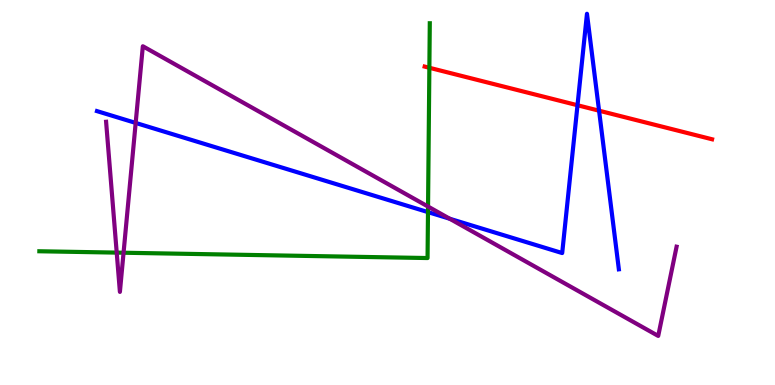[{'lines': ['blue', 'red'], 'intersections': [{'x': 7.45, 'y': 7.27}, {'x': 7.73, 'y': 7.12}]}, {'lines': ['green', 'red'], 'intersections': [{'x': 5.54, 'y': 8.24}]}, {'lines': ['purple', 'red'], 'intersections': []}, {'lines': ['blue', 'green'], 'intersections': [{'x': 5.52, 'y': 4.49}]}, {'lines': ['blue', 'purple'], 'intersections': [{'x': 1.75, 'y': 6.81}, {'x': 5.8, 'y': 4.32}]}, {'lines': ['green', 'purple'], 'intersections': [{'x': 1.51, 'y': 3.44}, {'x': 1.59, 'y': 3.44}, {'x': 5.52, 'y': 4.63}]}]